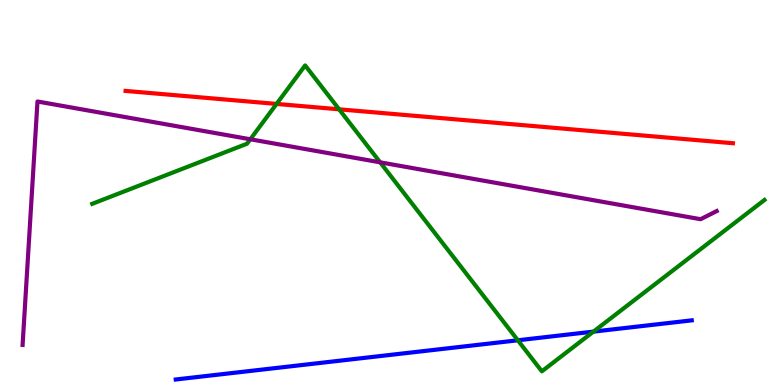[{'lines': ['blue', 'red'], 'intersections': []}, {'lines': ['green', 'red'], 'intersections': [{'x': 3.57, 'y': 7.3}, {'x': 4.38, 'y': 7.16}]}, {'lines': ['purple', 'red'], 'intersections': []}, {'lines': ['blue', 'green'], 'intersections': [{'x': 6.68, 'y': 1.16}, {'x': 7.66, 'y': 1.39}]}, {'lines': ['blue', 'purple'], 'intersections': []}, {'lines': ['green', 'purple'], 'intersections': [{'x': 3.23, 'y': 6.38}, {'x': 4.91, 'y': 5.78}]}]